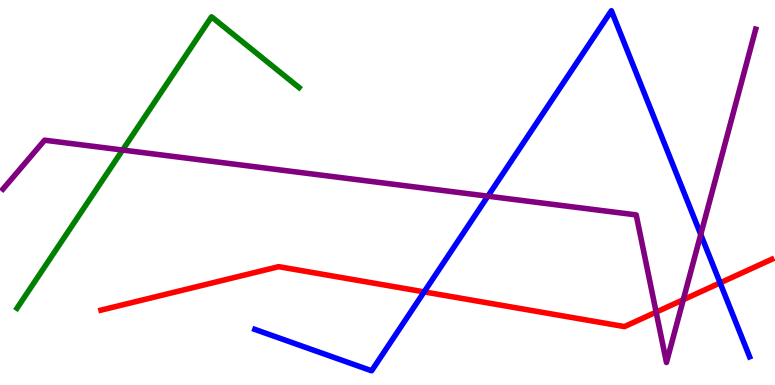[{'lines': ['blue', 'red'], 'intersections': [{'x': 5.47, 'y': 2.42}, {'x': 9.29, 'y': 2.65}]}, {'lines': ['green', 'red'], 'intersections': []}, {'lines': ['purple', 'red'], 'intersections': [{'x': 8.47, 'y': 1.89}, {'x': 8.82, 'y': 2.22}]}, {'lines': ['blue', 'green'], 'intersections': []}, {'lines': ['blue', 'purple'], 'intersections': [{'x': 6.3, 'y': 4.9}, {'x': 9.04, 'y': 3.91}]}, {'lines': ['green', 'purple'], 'intersections': [{'x': 1.58, 'y': 6.1}]}]